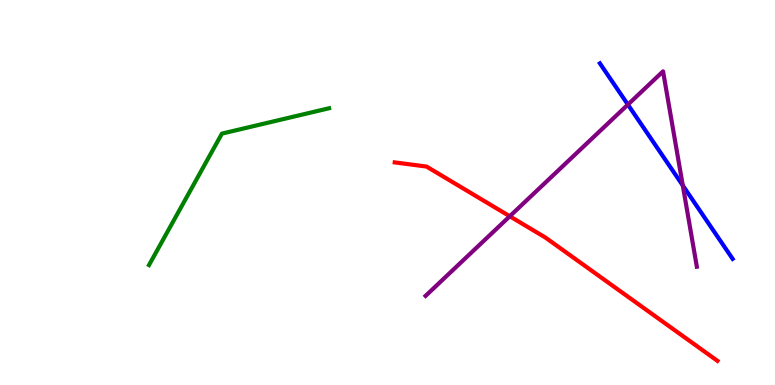[{'lines': ['blue', 'red'], 'intersections': []}, {'lines': ['green', 'red'], 'intersections': []}, {'lines': ['purple', 'red'], 'intersections': [{'x': 6.58, 'y': 4.38}]}, {'lines': ['blue', 'green'], 'intersections': []}, {'lines': ['blue', 'purple'], 'intersections': [{'x': 8.1, 'y': 7.28}, {'x': 8.81, 'y': 5.18}]}, {'lines': ['green', 'purple'], 'intersections': []}]